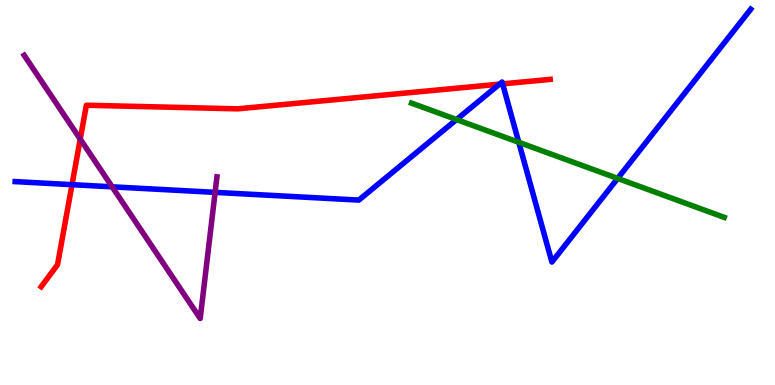[{'lines': ['blue', 'red'], 'intersections': [{'x': 0.929, 'y': 5.2}, {'x': 6.44, 'y': 7.81}, {'x': 6.49, 'y': 7.82}]}, {'lines': ['green', 'red'], 'intersections': []}, {'lines': ['purple', 'red'], 'intersections': [{'x': 1.04, 'y': 6.39}]}, {'lines': ['blue', 'green'], 'intersections': [{'x': 5.89, 'y': 6.89}, {'x': 6.69, 'y': 6.3}, {'x': 7.97, 'y': 5.37}]}, {'lines': ['blue', 'purple'], 'intersections': [{'x': 1.45, 'y': 5.15}, {'x': 2.78, 'y': 5.0}]}, {'lines': ['green', 'purple'], 'intersections': []}]